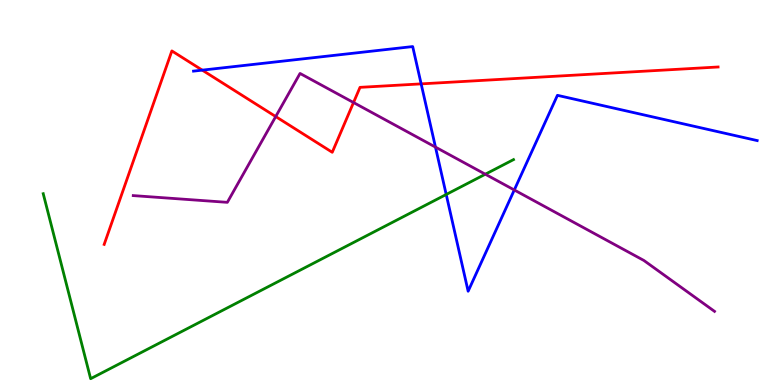[{'lines': ['blue', 'red'], 'intersections': [{'x': 2.61, 'y': 8.18}, {'x': 5.43, 'y': 7.82}]}, {'lines': ['green', 'red'], 'intersections': []}, {'lines': ['purple', 'red'], 'intersections': [{'x': 3.56, 'y': 6.97}, {'x': 4.56, 'y': 7.34}]}, {'lines': ['blue', 'green'], 'intersections': [{'x': 5.76, 'y': 4.95}]}, {'lines': ['blue', 'purple'], 'intersections': [{'x': 5.62, 'y': 6.18}, {'x': 6.64, 'y': 5.07}]}, {'lines': ['green', 'purple'], 'intersections': [{'x': 6.26, 'y': 5.47}]}]